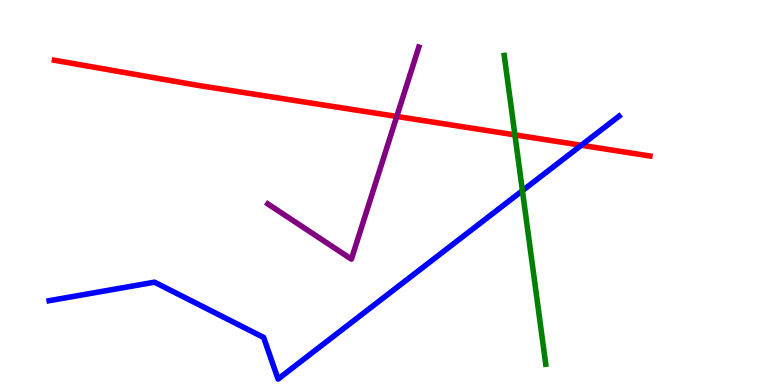[{'lines': ['blue', 'red'], 'intersections': [{'x': 7.5, 'y': 6.23}]}, {'lines': ['green', 'red'], 'intersections': [{'x': 6.64, 'y': 6.5}]}, {'lines': ['purple', 'red'], 'intersections': [{'x': 5.12, 'y': 6.98}]}, {'lines': ['blue', 'green'], 'intersections': [{'x': 6.74, 'y': 5.05}]}, {'lines': ['blue', 'purple'], 'intersections': []}, {'lines': ['green', 'purple'], 'intersections': []}]